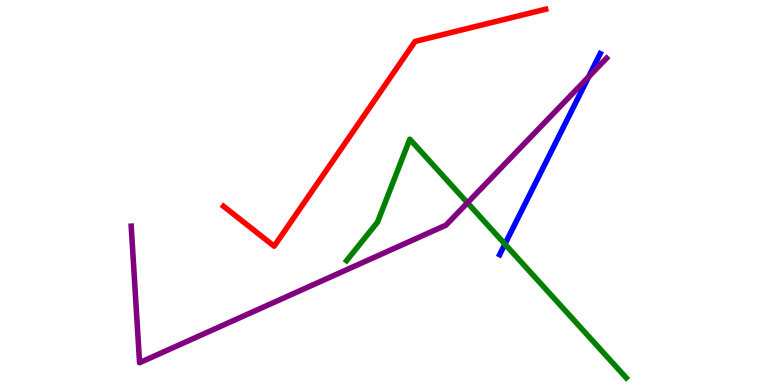[{'lines': ['blue', 'red'], 'intersections': []}, {'lines': ['green', 'red'], 'intersections': []}, {'lines': ['purple', 'red'], 'intersections': []}, {'lines': ['blue', 'green'], 'intersections': [{'x': 6.52, 'y': 3.66}]}, {'lines': ['blue', 'purple'], 'intersections': [{'x': 7.59, 'y': 8.0}]}, {'lines': ['green', 'purple'], 'intersections': [{'x': 6.03, 'y': 4.73}]}]